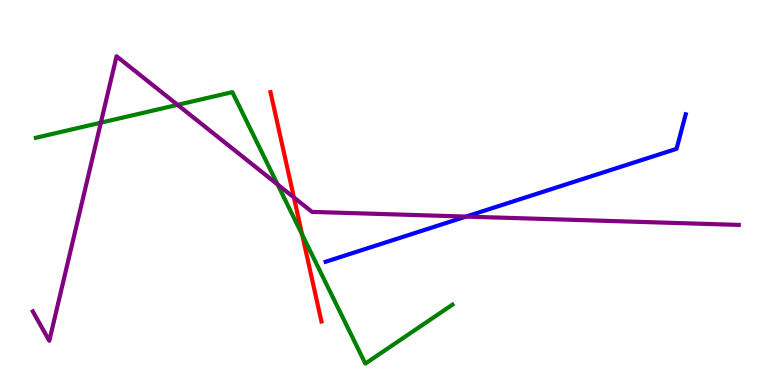[{'lines': ['blue', 'red'], 'intersections': []}, {'lines': ['green', 'red'], 'intersections': [{'x': 3.9, 'y': 3.91}]}, {'lines': ['purple', 'red'], 'intersections': [{'x': 3.79, 'y': 4.87}]}, {'lines': ['blue', 'green'], 'intersections': []}, {'lines': ['blue', 'purple'], 'intersections': [{'x': 6.01, 'y': 4.37}]}, {'lines': ['green', 'purple'], 'intersections': [{'x': 1.3, 'y': 6.81}, {'x': 2.29, 'y': 7.28}, {'x': 3.58, 'y': 5.21}]}]